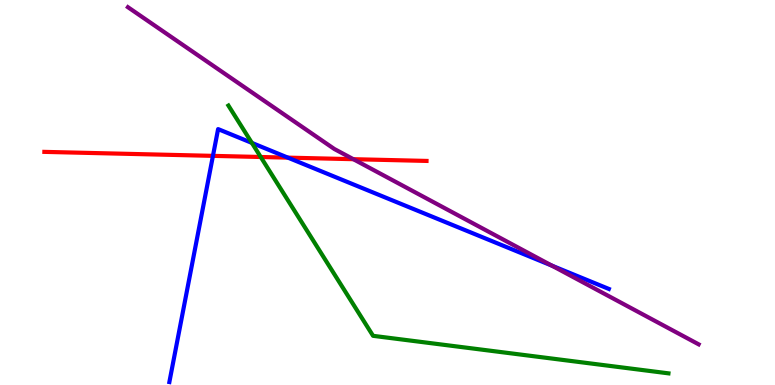[{'lines': ['blue', 'red'], 'intersections': [{'x': 2.75, 'y': 5.95}, {'x': 3.71, 'y': 5.91}]}, {'lines': ['green', 'red'], 'intersections': [{'x': 3.36, 'y': 5.92}]}, {'lines': ['purple', 'red'], 'intersections': [{'x': 4.56, 'y': 5.87}]}, {'lines': ['blue', 'green'], 'intersections': [{'x': 3.25, 'y': 6.29}]}, {'lines': ['blue', 'purple'], 'intersections': [{'x': 7.12, 'y': 3.1}]}, {'lines': ['green', 'purple'], 'intersections': []}]